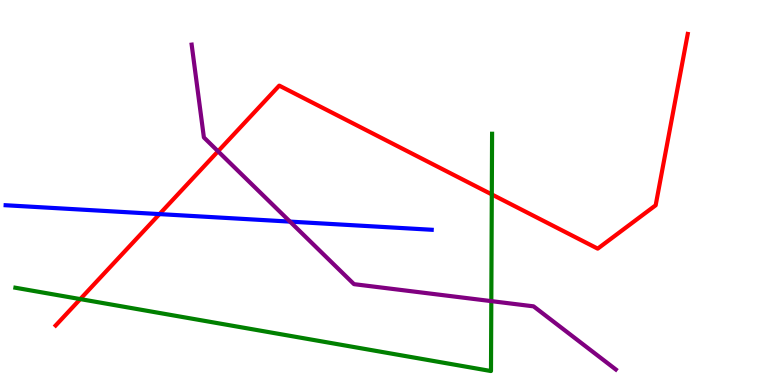[{'lines': ['blue', 'red'], 'intersections': [{'x': 2.06, 'y': 4.44}]}, {'lines': ['green', 'red'], 'intersections': [{'x': 1.04, 'y': 2.23}, {'x': 6.35, 'y': 4.95}]}, {'lines': ['purple', 'red'], 'intersections': [{'x': 2.81, 'y': 6.07}]}, {'lines': ['blue', 'green'], 'intersections': []}, {'lines': ['blue', 'purple'], 'intersections': [{'x': 3.74, 'y': 4.24}]}, {'lines': ['green', 'purple'], 'intersections': [{'x': 6.34, 'y': 2.18}]}]